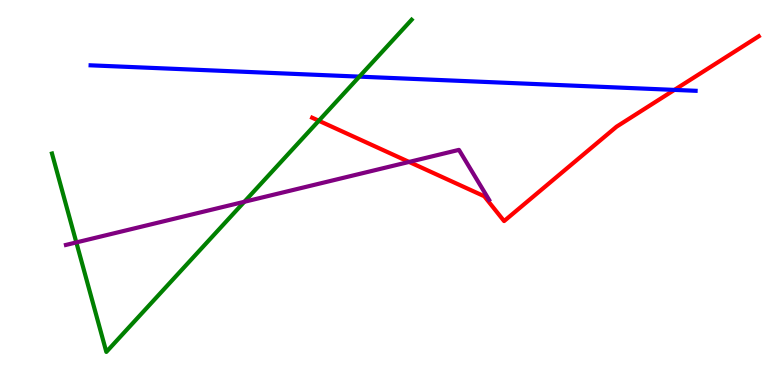[{'lines': ['blue', 'red'], 'intersections': [{'x': 8.7, 'y': 7.66}]}, {'lines': ['green', 'red'], 'intersections': [{'x': 4.11, 'y': 6.86}]}, {'lines': ['purple', 'red'], 'intersections': [{'x': 5.28, 'y': 5.79}]}, {'lines': ['blue', 'green'], 'intersections': [{'x': 4.64, 'y': 8.01}]}, {'lines': ['blue', 'purple'], 'intersections': []}, {'lines': ['green', 'purple'], 'intersections': [{'x': 0.985, 'y': 3.7}, {'x': 3.15, 'y': 4.76}]}]